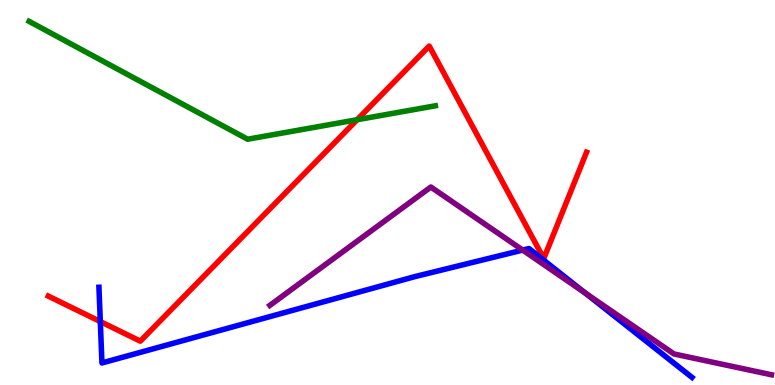[{'lines': ['blue', 'red'], 'intersections': [{'x': 1.29, 'y': 1.65}]}, {'lines': ['green', 'red'], 'intersections': [{'x': 4.61, 'y': 6.89}]}, {'lines': ['purple', 'red'], 'intersections': []}, {'lines': ['blue', 'green'], 'intersections': []}, {'lines': ['blue', 'purple'], 'intersections': [{'x': 6.74, 'y': 3.5}, {'x': 7.55, 'y': 2.39}]}, {'lines': ['green', 'purple'], 'intersections': []}]